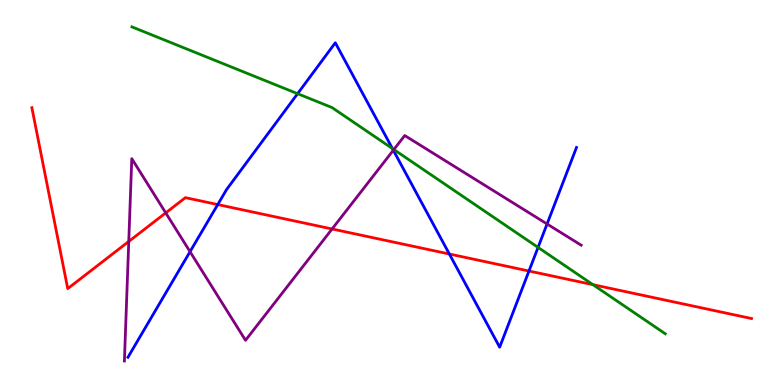[{'lines': ['blue', 'red'], 'intersections': [{'x': 2.81, 'y': 4.69}, {'x': 5.8, 'y': 3.4}, {'x': 6.83, 'y': 2.96}]}, {'lines': ['green', 'red'], 'intersections': [{'x': 7.65, 'y': 2.61}]}, {'lines': ['purple', 'red'], 'intersections': [{'x': 1.66, 'y': 3.73}, {'x': 2.14, 'y': 4.47}, {'x': 4.28, 'y': 4.05}]}, {'lines': ['blue', 'green'], 'intersections': [{'x': 3.84, 'y': 7.57}, {'x': 5.06, 'y': 6.14}, {'x': 6.94, 'y': 3.57}]}, {'lines': ['blue', 'purple'], 'intersections': [{'x': 2.45, 'y': 3.46}, {'x': 5.08, 'y': 6.1}, {'x': 7.06, 'y': 4.18}]}, {'lines': ['green', 'purple'], 'intersections': [{'x': 5.08, 'y': 6.12}]}]